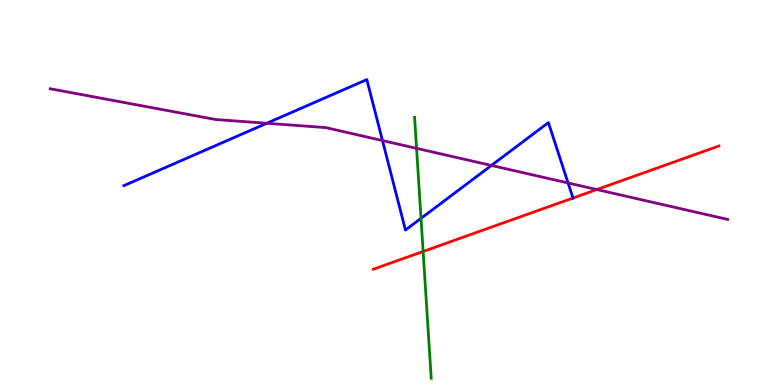[{'lines': ['blue', 'red'], 'intersections': [{'x': 7.39, 'y': 4.86}]}, {'lines': ['green', 'red'], 'intersections': [{'x': 5.46, 'y': 3.47}]}, {'lines': ['purple', 'red'], 'intersections': [{'x': 7.7, 'y': 5.08}]}, {'lines': ['blue', 'green'], 'intersections': [{'x': 5.43, 'y': 4.33}]}, {'lines': ['blue', 'purple'], 'intersections': [{'x': 3.44, 'y': 6.8}, {'x': 4.94, 'y': 6.35}, {'x': 6.34, 'y': 5.7}, {'x': 7.33, 'y': 5.25}]}, {'lines': ['green', 'purple'], 'intersections': [{'x': 5.38, 'y': 6.15}]}]